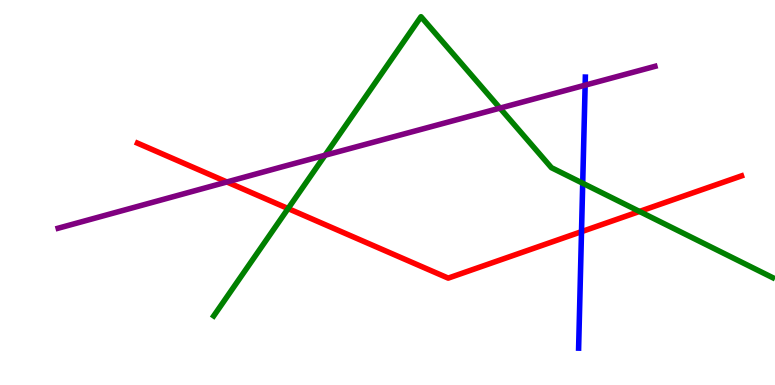[{'lines': ['blue', 'red'], 'intersections': [{'x': 7.5, 'y': 3.98}]}, {'lines': ['green', 'red'], 'intersections': [{'x': 3.72, 'y': 4.58}, {'x': 8.25, 'y': 4.51}]}, {'lines': ['purple', 'red'], 'intersections': [{'x': 2.93, 'y': 5.27}]}, {'lines': ['blue', 'green'], 'intersections': [{'x': 7.52, 'y': 5.24}]}, {'lines': ['blue', 'purple'], 'intersections': [{'x': 7.55, 'y': 7.79}]}, {'lines': ['green', 'purple'], 'intersections': [{'x': 4.19, 'y': 5.97}, {'x': 6.45, 'y': 7.19}]}]